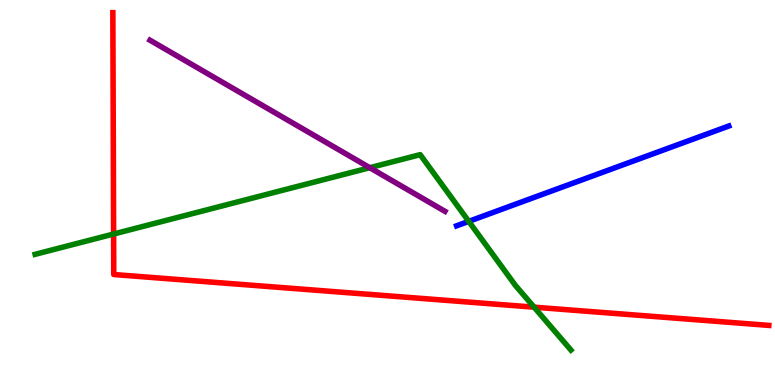[{'lines': ['blue', 'red'], 'intersections': []}, {'lines': ['green', 'red'], 'intersections': [{'x': 1.47, 'y': 3.92}, {'x': 6.89, 'y': 2.02}]}, {'lines': ['purple', 'red'], 'intersections': []}, {'lines': ['blue', 'green'], 'intersections': [{'x': 6.05, 'y': 4.25}]}, {'lines': ['blue', 'purple'], 'intersections': []}, {'lines': ['green', 'purple'], 'intersections': [{'x': 4.77, 'y': 5.64}]}]